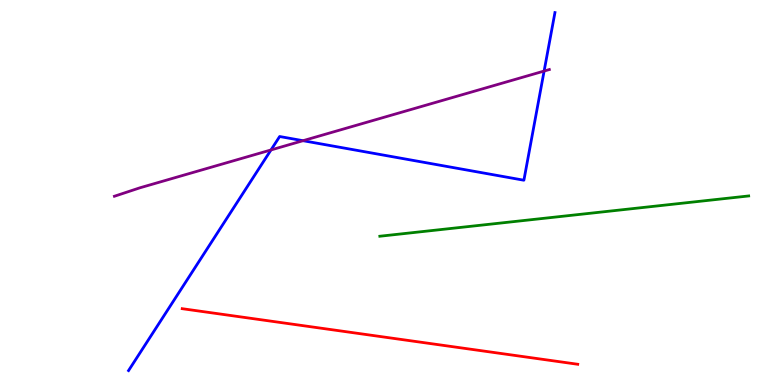[{'lines': ['blue', 'red'], 'intersections': []}, {'lines': ['green', 'red'], 'intersections': []}, {'lines': ['purple', 'red'], 'intersections': []}, {'lines': ['blue', 'green'], 'intersections': []}, {'lines': ['blue', 'purple'], 'intersections': [{'x': 3.5, 'y': 6.11}, {'x': 3.91, 'y': 6.35}, {'x': 7.02, 'y': 8.15}]}, {'lines': ['green', 'purple'], 'intersections': []}]